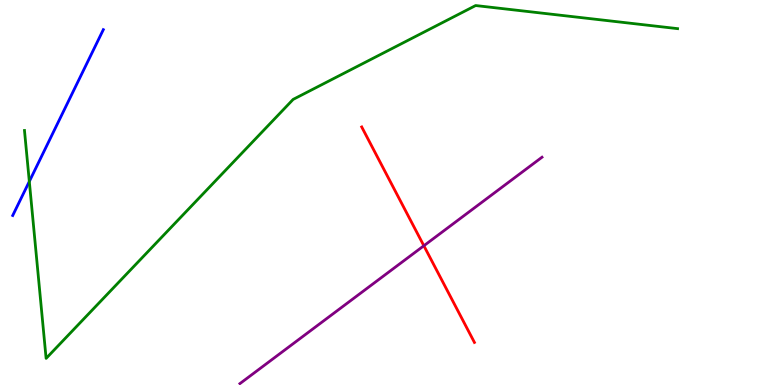[{'lines': ['blue', 'red'], 'intersections': []}, {'lines': ['green', 'red'], 'intersections': []}, {'lines': ['purple', 'red'], 'intersections': [{'x': 5.47, 'y': 3.62}]}, {'lines': ['blue', 'green'], 'intersections': [{'x': 0.378, 'y': 5.29}]}, {'lines': ['blue', 'purple'], 'intersections': []}, {'lines': ['green', 'purple'], 'intersections': []}]